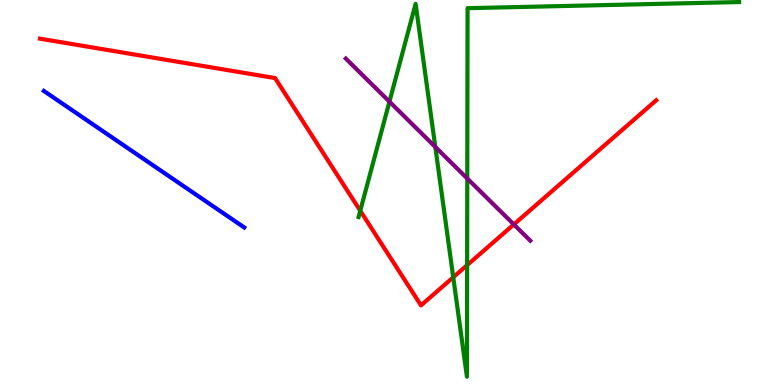[{'lines': ['blue', 'red'], 'intersections': []}, {'lines': ['green', 'red'], 'intersections': [{'x': 4.65, 'y': 4.53}, {'x': 5.85, 'y': 2.8}, {'x': 6.03, 'y': 3.11}]}, {'lines': ['purple', 'red'], 'intersections': [{'x': 6.63, 'y': 4.17}]}, {'lines': ['blue', 'green'], 'intersections': []}, {'lines': ['blue', 'purple'], 'intersections': []}, {'lines': ['green', 'purple'], 'intersections': [{'x': 5.03, 'y': 7.36}, {'x': 5.62, 'y': 6.18}, {'x': 6.03, 'y': 5.36}]}]